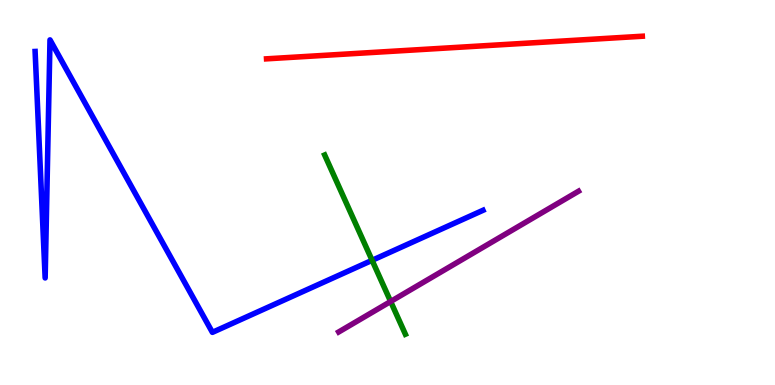[{'lines': ['blue', 'red'], 'intersections': []}, {'lines': ['green', 'red'], 'intersections': []}, {'lines': ['purple', 'red'], 'intersections': []}, {'lines': ['blue', 'green'], 'intersections': [{'x': 4.8, 'y': 3.24}]}, {'lines': ['blue', 'purple'], 'intersections': []}, {'lines': ['green', 'purple'], 'intersections': [{'x': 5.04, 'y': 2.17}]}]